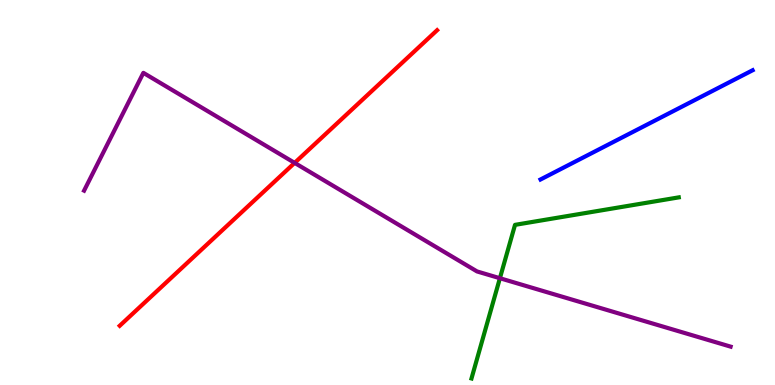[{'lines': ['blue', 'red'], 'intersections': []}, {'lines': ['green', 'red'], 'intersections': []}, {'lines': ['purple', 'red'], 'intersections': [{'x': 3.8, 'y': 5.77}]}, {'lines': ['blue', 'green'], 'intersections': []}, {'lines': ['blue', 'purple'], 'intersections': []}, {'lines': ['green', 'purple'], 'intersections': [{'x': 6.45, 'y': 2.77}]}]